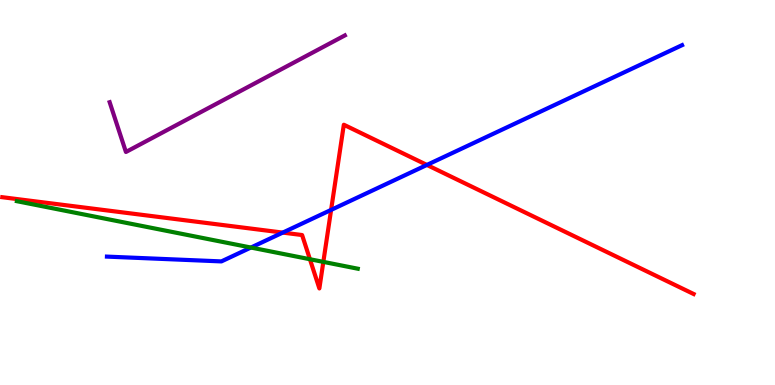[{'lines': ['blue', 'red'], 'intersections': [{'x': 3.65, 'y': 3.96}, {'x': 4.27, 'y': 4.55}, {'x': 5.51, 'y': 5.72}]}, {'lines': ['green', 'red'], 'intersections': [{'x': 4.0, 'y': 3.27}, {'x': 4.17, 'y': 3.2}]}, {'lines': ['purple', 'red'], 'intersections': []}, {'lines': ['blue', 'green'], 'intersections': [{'x': 3.24, 'y': 3.57}]}, {'lines': ['blue', 'purple'], 'intersections': []}, {'lines': ['green', 'purple'], 'intersections': []}]